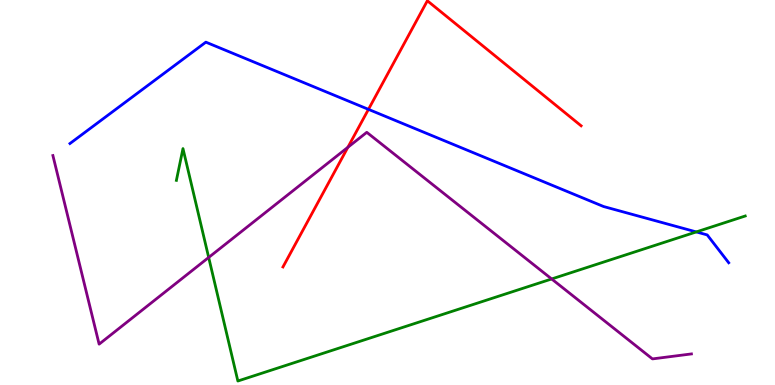[{'lines': ['blue', 'red'], 'intersections': [{'x': 4.75, 'y': 7.16}]}, {'lines': ['green', 'red'], 'intersections': []}, {'lines': ['purple', 'red'], 'intersections': [{'x': 4.49, 'y': 6.17}]}, {'lines': ['blue', 'green'], 'intersections': [{'x': 8.98, 'y': 3.98}]}, {'lines': ['blue', 'purple'], 'intersections': []}, {'lines': ['green', 'purple'], 'intersections': [{'x': 2.69, 'y': 3.31}, {'x': 7.12, 'y': 2.75}]}]